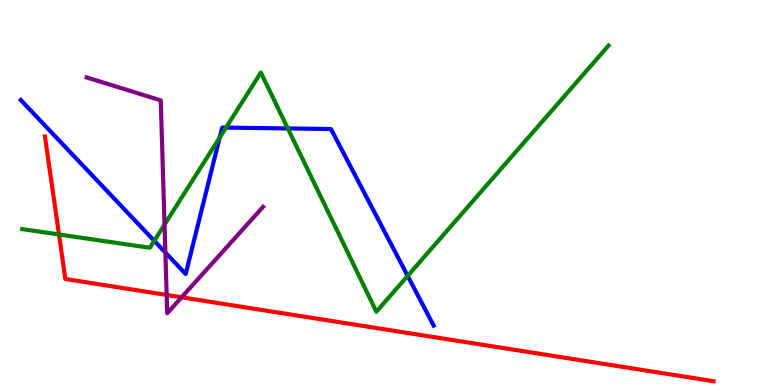[{'lines': ['blue', 'red'], 'intersections': []}, {'lines': ['green', 'red'], 'intersections': [{'x': 0.761, 'y': 3.91}]}, {'lines': ['purple', 'red'], 'intersections': [{'x': 2.15, 'y': 2.34}, {'x': 2.34, 'y': 2.28}]}, {'lines': ['blue', 'green'], 'intersections': [{'x': 1.99, 'y': 3.75}, {'x': 2.83, 'y': 6.43}, {'x': 2.92, 'y': 6.69}, {'x': 3.71, 'y': 6.66}, {'x': 5.26, 'y': 2.83}]}, {'lines': ['blue', 'purple'], 'intersections': [{'x': 2.13, 'y': 3.44}]}, {'lines': ['green', 'purple'], 'intersections': [{'x': 2.12, 'y': 4.17}]}]